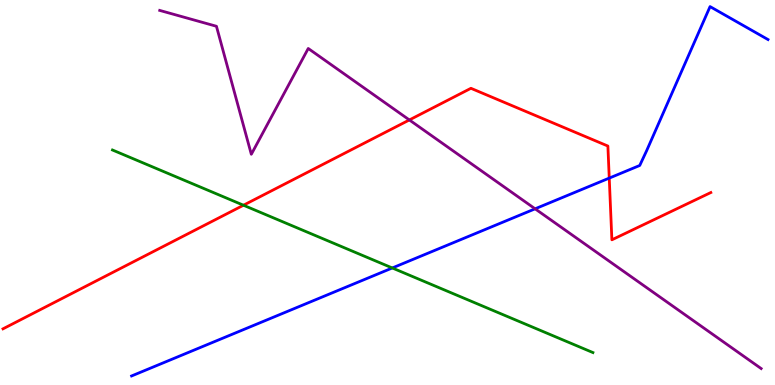[{'lines': ['blue', 'red'], 'intersections': [{'x': 7.86, 'y': 5.37}]}, {'lines': ['green', 'red'], 'intersections': [{'x': 3.14, 'y': 4.67}]}, {'lines': ['purple', 'red'], 'intersections': [{'x': 5.28, 'y': 6.88}]}, {'lines': ['blue', 'green'], 'intersections': [{'x': 5.06, 'y': 3.04}]}, {'lines': ['blue', 'purple'], 'intersections': [{'x': 6.9, 'y': 4.58}]}, {'lines': ['green', 'purple'], 'intersections': []}]